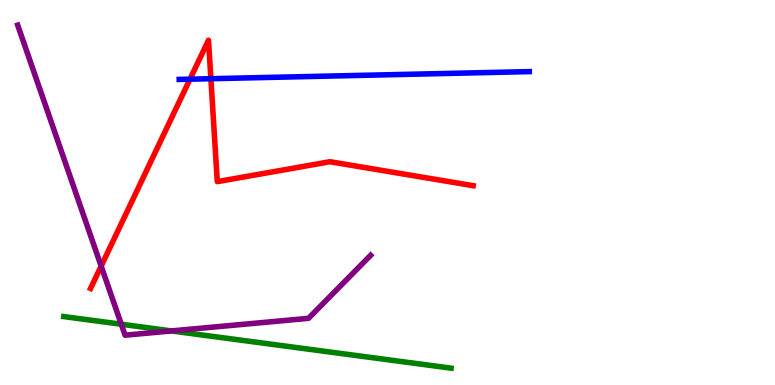[{'lines': ['blue', 'red'], 'intersections': [{'x': 2.45, 'y': 7.94}, {'x': 2.72, 'y': 7.96}]}, {'lines': ['green', 'red'], 'intersections': []}, {'lines': ['purple', 'red'], 'intersections': [{'x': 1.31, 'y': 3.09}]}, {'lines': ['blue', 'green'], 'intersections': []}, {'lines': ['blue', 'purple'], 'intersections': []}, {'lines': ['green', 'purple'], 'intersections': [{'x': 1.57, 'y': 1.58}, {'x': 2.21, 'y': 1.4}]}]